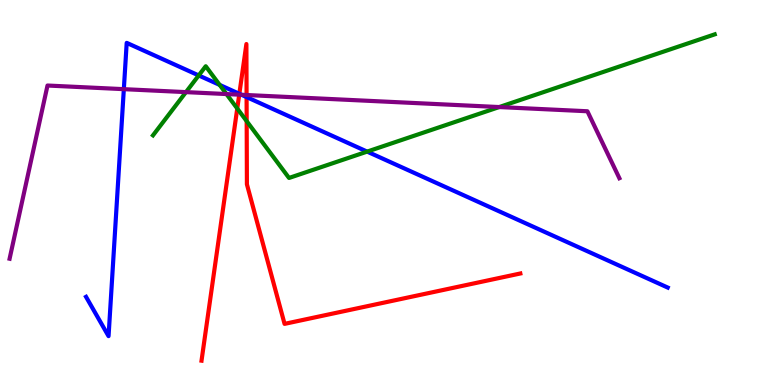[{'lines': ['blue', 'red'], 'intersections': [{'x': 3.09, 'y': 7.56}, {'x': 3.18, 'y': 7.48}]}, {'lines': ['green', 'red'], 'intersections': [{'x': 3.06, 'y': 7.18}, {'x': 3.18, 'y': 6.85}]}, {'lines': ['purple', 'red'], 'intersections': [{'x': 3.09, 'y': 7.54}, {'x': 3.18, 'y': 7.53}]}, {'lines': ['blue', 'green'], 'intersections': [{'x': 2.56, 'y': 8.04}, {'x': 2.83, 'y': 7.79}, {'x': 4.74, 'y': 6.06}]}, {'lines': ['blue', 'purple'], 'intersections': [{'x': 1.6, 'y': 7.68}, {'x': 3.12, 'y': 7.54}]}, {'lines': ['green', 'purple'], 'intersections': [{'x': 2.4, 'y': 7.61}, {'x': 2.92, 'y': 7.56}, {'x': 6.44, 'y': 7.22}]}]